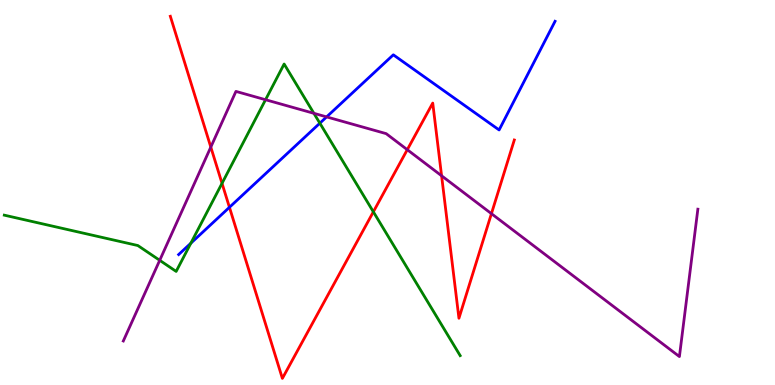[{'lines': ['blue', 'red'], 'intersections': [{'x': 2.96, 'y': 4.62}]}, {'lines': ['green', 'red'], 'intersections': [{'x': 2.86, 'y': 5.24}, {'x': 4.82, 'y': 4.5}]}, {'lines': ['purple', 'red'], 'intersections': [{'x': 2.72, 'y': 6.18}, {'x': 5.26, 'y': 6.11}, {'x': 5.7, 'y': 5.43}, {'x': 6.34, 'y': 4.45}]}, {'lines': ['blue', 'green'], 'intersections': [{'x': 2.46, 'y': 3.68}, {'x': 4.13, 'y': 6.8}]}, {'lines': ['blue', 'purple'], 'intersections': [{'x': 4.21, 'y': 6.96}]}, {'lines': ['green', 'purple'], 'intersections': [{'x': 2.06, 'y': 3.24}, {'x': 3.43, 'y': 7.41}, {'x': 4.05, 'y': 7.06}]}]